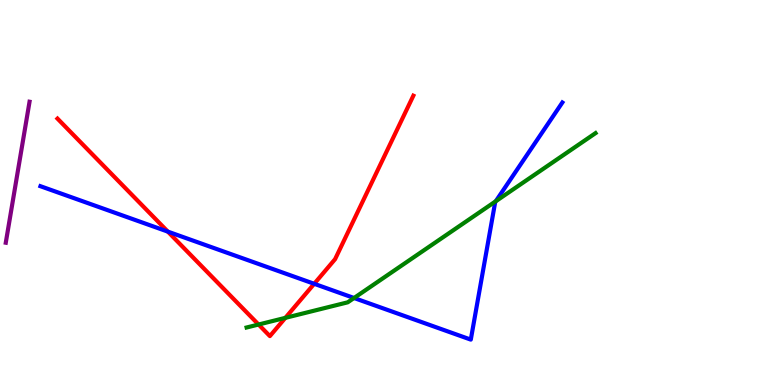[{'lines': ['blue', 'red'], 'intersections': [{'x': 2.17, 'y': 3.98}, {'x': 4.05, 'y': 2.63}]}, {'lines': ['green', 'red'], 'intersections': [{'x': 3.34, 'y': 1.57}, {'x': 3.68, 'y': 1.74}]}, {'lines': ['purple', 'red'], 'intersections': []}, {'lines': ['blue', 'green'], 'intersections': [{'x': 4.57, 'y': 2.26}, {'x': 6.4, 'y': 4.77}]}, {'lines': ['blue', 'purple'], 'intersections': []}, {'lines': ['green', 'purple'], 'intersections': []}]